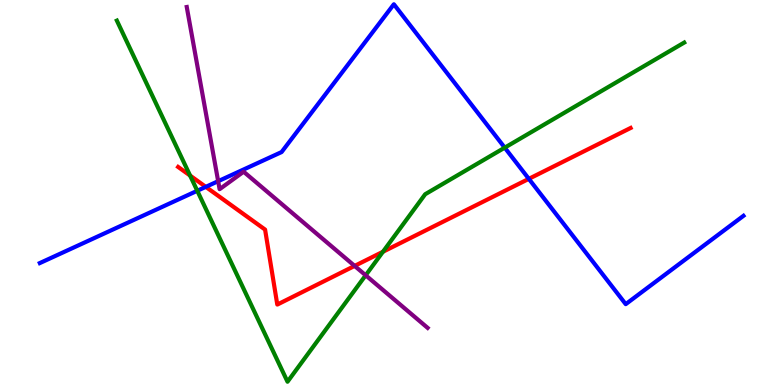[{'lines': ['blue', 'red'], 'intersections': [{'x': 2.66, 'y': 5.15}, {'x': 6.82, 'y': 5.35}]}, {'lines': ['green', 'red'], 'intersections': [{'x': 2.45, 'y': 5.44}, {'x': 4.94, 'y': 3.46}]}, {'lines': ['purple', 'red'], 'intersections': [{'x': 4.58, 'y': 3.09}]}, {'lines': ['blue', 'green'], 'intersections': [{'x': 2.55, 'y': 5.04}, {'x': 6.51, 'y': 6.16}]}, {'lines': ['blue', 'purple'], 'intersections': [{'x': 2.81, 'y': 5.29}]}, {'lines': ['green', 'purple'], 'intersections': [{'x': 4.72, 'y': 2.85}]}]